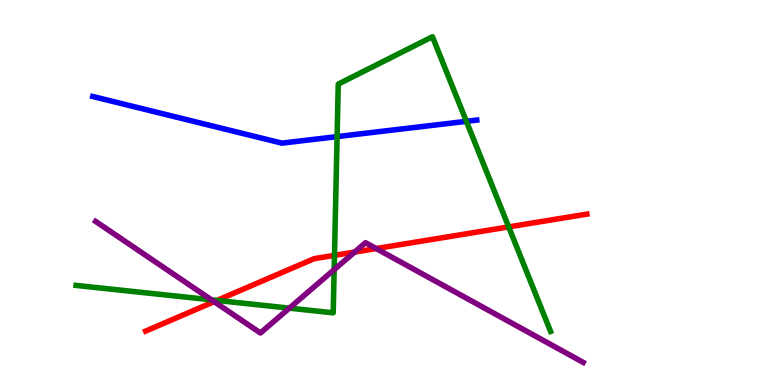[{'lines': ['blue', 'red'], 'intersections': []}, {'lines': ['green', 'red'], 'intersections': [{'x': 2.8, 'y': 2.2}, {'x': 4.32, 'y': 3.37}, {'x': 6.56, 'y': 4.11}]}, {'lines': ['purple', 'red'], 'intersections': [{'x': 2.76, 'y': 2.16}, {'x': 4.58, 'y': 3.45}, {'x': 4.85, 'y': 3.54}]}, {'lines': ['blue', 'green'], 'intersections': [{'x': 4.35, 'y': 6.45}, {'x': 6.02, 'y': 6.85}]}, {'lines': ['blue', 'purple'], 'intersections': []}, {'lines': ['green', 'purple'], 'intersections': [{'x': 2.73, 'y': 2.21}, {'x': 3.73, 'y': 2.0}, {'x': 4.31, 'y': 3.0}]}]